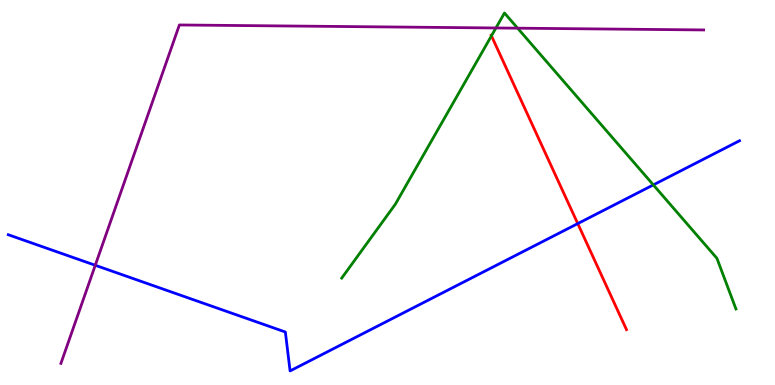[{'lines': ['blue', 'red'], 'intersections': [{'x': 7.45, 'y': 4.19}]}, {'lines': ['green', 'red'], 'intersections': [{'x': 6.34, 'y': 9.07}]}, {'lines': ['purple', 'red'], 'intersections': []}, {'lines': ['blue', 'green'], 'intersections': [{'x': 8.43, 'y': 5.2}]}, {'lines': ['blue', 'purple'], 'intersections': [{'x': 1.23, 'y': 3.11}]}, {'lines': ['green', 'purple'], 'intersections': [{'x': 6.4, 'y': 9.27}, {'x': 6.68, 'y': 9.27}]}]